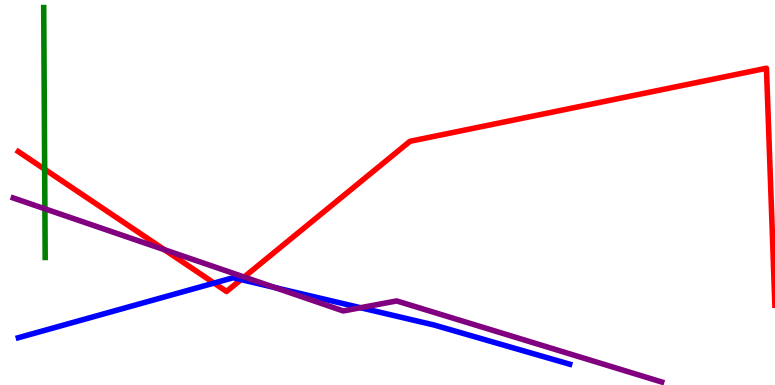[{'lines': ['blue', 'red'], 'intersections': [{'x': 2.76, 'y': 2.65}, {'x': 3.11, 'y': 2.74}]}, {'lines': ['green', 'red'], 'intersections': [{'x': 0.576, 'y': 5.6}]}, {'lines': ['purple', 'red'], 'intersections': [{'x': 2.12, 'y': 3.51}, {'x': 3.15, 'y': 2.8}]}, {'lines': ['blue', 'green'], 'intersections': []}, {'lines': ['blue', 'purple'], 'intersections': [{'x': 3.55, 'y': 2.53}, {'x': 4.65, 'y': 2.01}]}, {'lines': ['green', 'purple'], 'intersections': [{'x': 0.579, 'y': 4.58}]}]